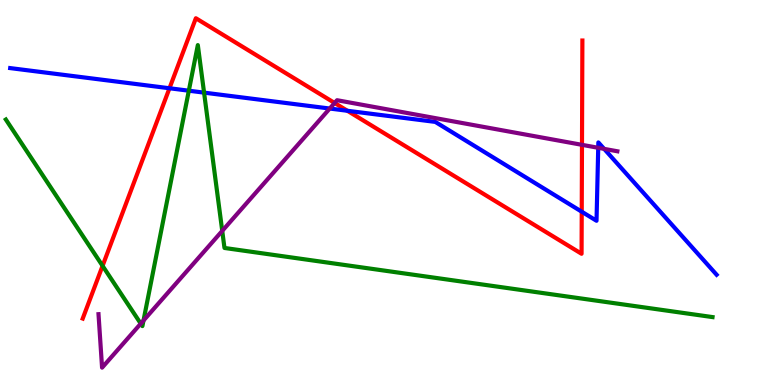[{'lines': ['blue', 'red'], 'intersections': [{'x': 2.19, 'y': 7.71}, {'x': 4.48, 'y': 7.12}, {'x': 7.51, 'y': 4.5}]}, {'lines': ['green', 'red'], 'intersections': [{'x': 1.32, 'y': 3.09}]}, {'lines': ['purple', 'red'], 'intersections': [{'x': 4.32, 'y': 7.33}, {'x': 7.51, 'y': 6.24}]}, {'lines': ['blue', 'green'], 'intersections': [{'x': 2.44, 'y': 7.64}, {'x': 2.63, 'y': 7.59}]}, {'lines': ['blue', 'purple'], 'intersections': [{'x': 4.25, 'y': 7.18}, {'x': 7.72, 'y': 6.16}, {'x': 7.8, 'y': 6.13}]}, {'lines': ['green', 'purple'], 'intersections': [{'x': 1.82, 'y': 1.59}, {'x': 1.85, 'y': 1.68}, {'x': 2.87, 'y': 4.0}]}]